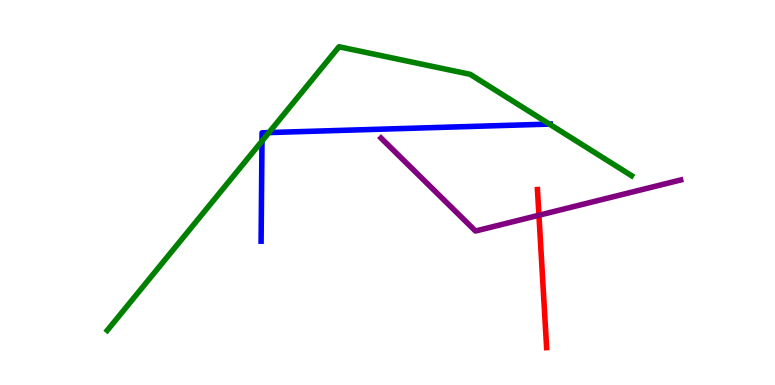[{'lines': ['blue', 'red'], 'intersections': []}, {'lines': ['green', 'red'], 'intersections': []}, {'lines': ['purple', 'red'], 'intersections': [{'x': 6.95, 'y': 4.41}]}, {'lines': ['blue', 'green'], 'intersections': [{'x': 3.38, 'y': 6.34}, {'x': 3.47, 'y': 6.56}, {'x': 7.09, 'y': 6.78}]}, {'lines': ['blue', 'purple'], 'intersections': []}, {'lines': ['green', 'purple'], 'intersections': []}]